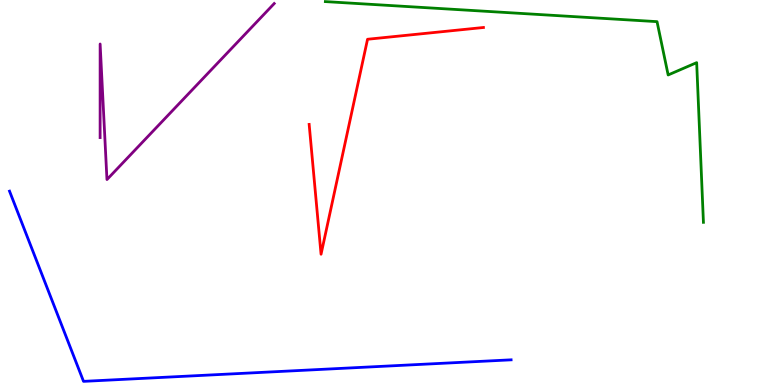[{'lines': ['blue', 'red'], 'intersections': []}, {'lines': ['green', 'red'], 'intersections': []}, {'lines': ['purple', 'red'], 'intersections': []}, {'lines': ['blue', 'green'], 'intersections': []}, {'lines': ['blue', 'purple'], 'intersections': []}, {'lines': ['green', 'purple'], 'intersections': []}]